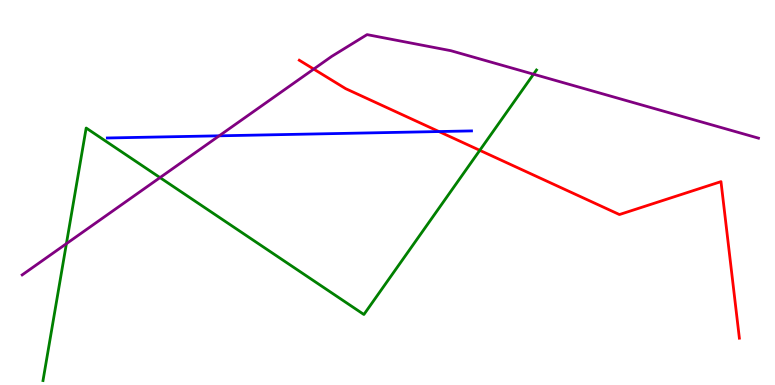[{'lines': ['blue', 'red'], 'intersections': [{'x': 5.66, 'y': 6.58}]}, {'lines': ['green', 'red'], 'intersections': [{'x': 6.19, 'y': 6.1}]}, {'lines': ['purple', 'red'], 'intersections': [{'x': 4.05, 'y': 8.21}]}, {'lines': ['blue', 'green'], 'intersections': []}, {'lines': ['blue', 'purple'], 'intersections': [{'x': 2.83, 'y': 6.47}]}, {'lines': ['green', 'purple'], 'intersections': [{'x': 0.857, 'y': 3.67}, {'x': 2.06, 'y': 5.39}, {'x': 6.88, 'y': 8.07}]}]